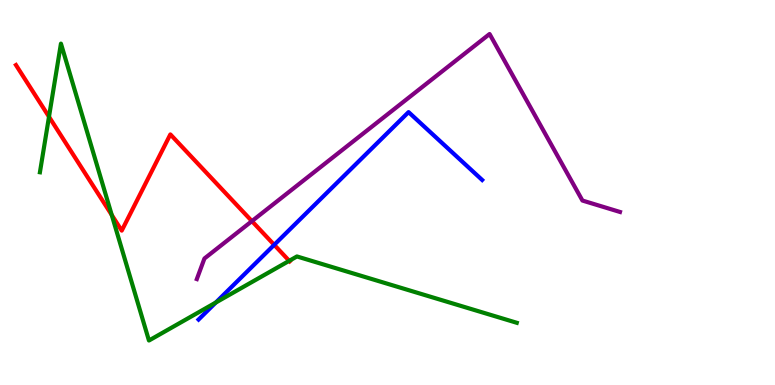[{'lines': ['blue', 'red'], 'intersections': [{'x': 3.54, 'y': 3.64}]}, {'lines': ['green', 'red'], 'intersections': [{'x': 0.632, 'y': 6.97}, {'x': 1.44, 'y': 4.42}, {'x': 3.73, 'y': 3.23}]}, {'lines': ['purple', 'red'], 'intersections': [{'x': 3.25, 'y': 4.26}]}, {'lines': ['blue', 'green'], 'intersections': [{'x': 2.78, 'y': 2.14}]}, {'lines': ['blue', 'purple'], 'intersections': []}, {'lines': ['green', 'purple'], 'intersections': []}]